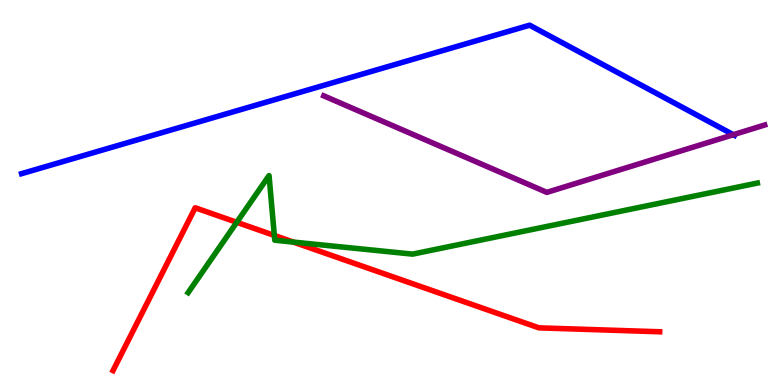[{'lines': ['blue', 'red'], 'intersections': []}, {'lines': ['green', 'red'], 'intersections': [{'x': 3.05, 'y': 4.23}, {'x': 3.54, 'y': 3.89}, {'x': 3.79, 'y': 3.71}]}, {'lines': ['purple', 'red'], 'intersections': []}, {'lines': ['blue', 'green'], 'intersections': []}, {'lines': ['blue', 'purple'], 'intersections': [{'x': 9.46, 'y': 6.5}]}, {'lines': ['green', 'purple'], 'intersections': []}]